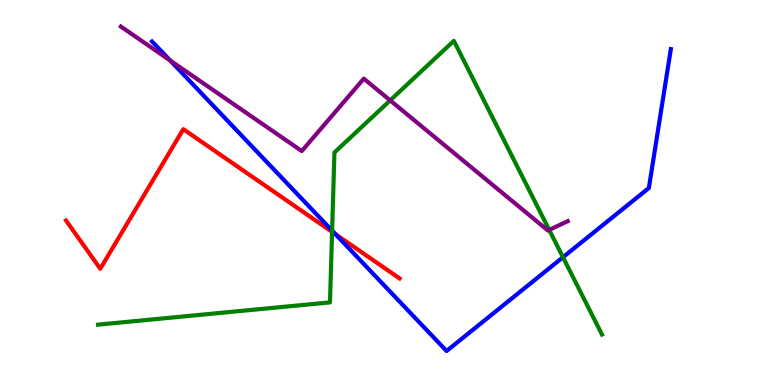[{'lines': ['blue', 'red'], 'intersections': [{'x': 4.33, 'y': 3.92}]}, {'lines': ['green', 'red'], 'intersections': [{'x': 4.28, 'y': 3.98}]}, {'lines': ['purple', 'red'], 'intersections': []}, {'lines': ['blue', 'green'], 'intersections': [{'x': 4.29, 'y': 4.01}, {'x': 7.26, 'y': 3.32}]}, {'lines': ['blue', 'purple'], 'intersections': [{'x': 2.2, 'y': 8.43}]}, {'lines': ['green', 'purple'], 'intersections': [{'x': 5.03, 'y': 7.39}, {'x': 7.09, 'y': 4.03}]}]